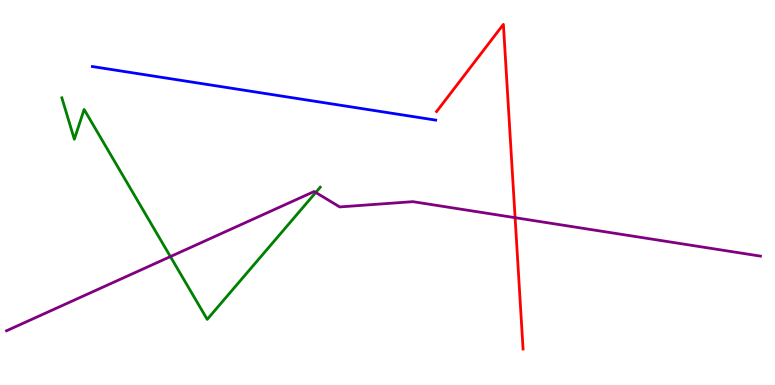[{'lines': ['blue', 'red'], 'intersections': []}, {'lines': ['green', 'red'], 'intersections': []}, {'lines': ['purple', 'red'], 'intersections': [{'x': 6.65, 'y': 4.35}]}, {'lines': ['blue', 'green'], 'intersections': []}, {'lines': ['blue', 'purple'], 'intersections': []}, {'lines': ['green', 'purple'], 'intersections': [{'x': 2.2, 'y': 3.34}, {'x': 4.07, 'y': 5.0}]}]